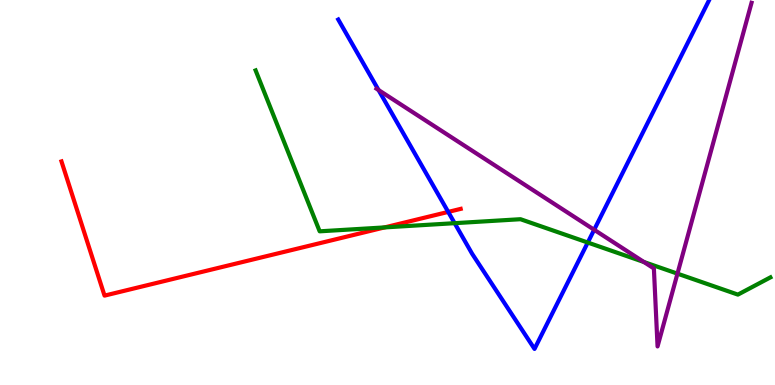[{'lines': ['blue', 'red'], 'intersections': [{'x': 5.78, 'y': 4.5}]}, {'lines': ['green', 'red'], 'intersections': [{'x': 4.96, 'y': 4.09}]}, {'lines': ['purple', 'red'], 'intersections': []}, {'lines': ['blue', 'green'], 'intersections': [{'x': 5.87, 'y': 4.2}, {'x': 7.58, 'y': 3.7}]}, {'lines': ['blue', 'purple'], 'intersections': [{'x': 4.88, 'y': 7.66}, {'x': 7.67, 'y': 4.03}]}, {'lines': ['green', 'purple'], 'intersections': [{'x': 8.31, 'y': 3.19}, {'x': 8.74, 'y': 2.89}]}]